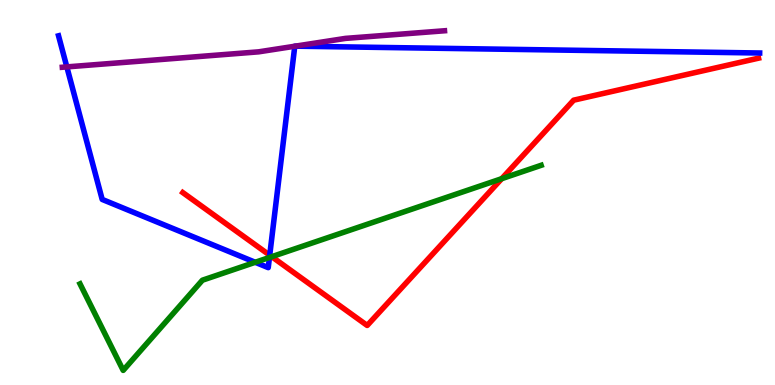[{'lines': ['blue', 'red'], 'intersections': [{'x': 3.48, 'y': 3.37}]}, {'lines': ['green', 'red'], 'intersections': [{'x': 3.51, 'y': 3.33}, {'x': 6.47, 'y': 5.36}]}, {'lines': ['purple', 'red'], 'intersections': []}, {'lines': ['blue', 'green'], 'intersections': [{'x': 3.29, 'y': 3.19}, {'x': 3.48, 'y': 3.31}]}, {'lines': ['blue', 'purple'], 'intersections': [{'x': 0.862, 'y': 8.26}, {'x': 3.8, 'y': 8.8}, {'x': 3.81, 'y': 8.8}]}, {'lines': ['green', 'purple'], 'intersections': []}]